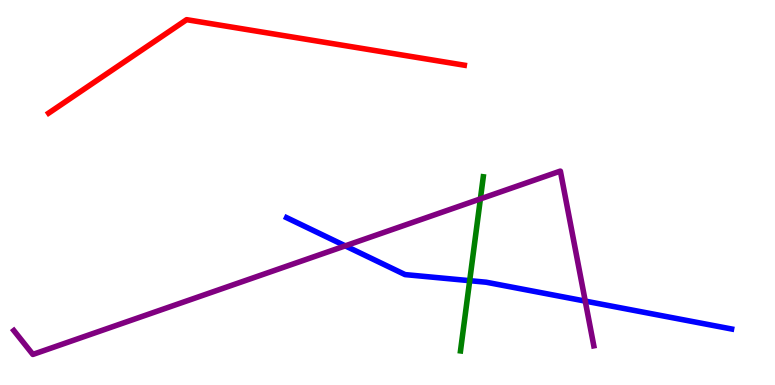[{'lines': ['blue', 'red'], 'intersections': []}, {'lines': ['green', 'red'], 'intersections': []}, {'lines': ['purple', 'red'], 'intersections': []}, {'lines': ['blue', 'green'], 'intersections': [{'x': 6.06, 'y': 2.71}]}, {'lines': ['blue', 'purple'], 'intersections': [{'x': 4.46, 'y': 3.61}, {'x': 7.55, 'y': 2.18}]}, {'lines': ['green', 'purple'], 'intersections': [{'x': 6.2, 'y': 4.83}]}]